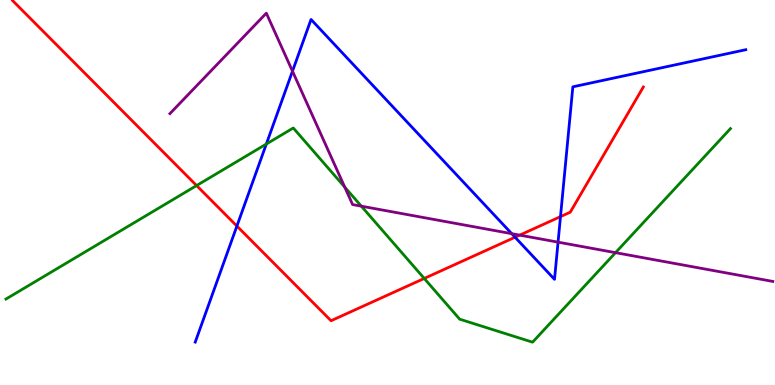[{'lines': ['blue', 'red'], 'intersections': [{'x': 3.06, 'y': 4.13}, {'x': 6.65, 'y': 3.84}, {'x': 7.23, 'y': 4.37}]}, {'lines': ['green', 'red'], 'intersections': [{'x': 2.54, 'y': 5.18}, {'x': 5.47, 'y': 2.77}]}, {'lines': ['purple', 'red'], 'intersections': [{'x': 6.71, 'y': 3.89}]}, {'lines': ['blue', 'green'], 'intersections': [{'x': 3.44, 'y': 6.26}]}, {'lines': ['blue', 'purple'], 'intersections': [{'x': 3.77, 'y': 8.15}, {'x': 6.6, 'y': 3.93}, {'x': 7.2, 'y': 3.71}]}, {'lines': ['green', 'purple'], 'intersections': [{'x': 4.45, 'y': 5.14}, {'x': 4.66, 'y': 4.64}, {'x': 7.94, 'y': 3.44}]}]